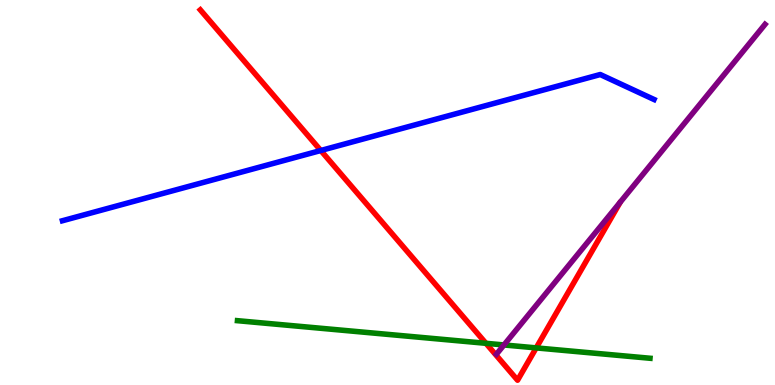[{'lines': ['blue', 'red'], 'intersections': [{'x': 4.14, 'y': 6.09}]}, {'lines': ['green', 'red'], 'intersections': [{'x': 6.27, 'y': 1.08}, {'x': 6.92, 'y': 0.964}]}, {'lines': ['purple', 'red'], 'intersections': []}, {'lines': ['blue', 'green'], 'intersections': []}, {'lines': ['blue', 'purple'], 'intersections': []}, {'lines': ['green', 'purple'], 'intersections': [{'x': 6.5, 'y': 1.04}]}]